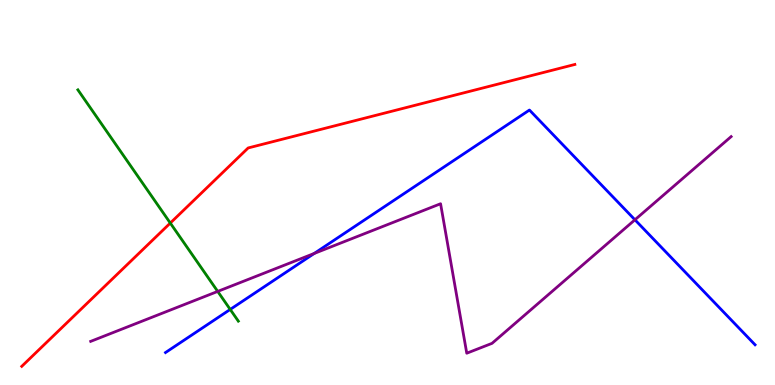[{'lines': ['blue', 'red'], 'intersections': []}, {'lines': ['green', 'red'], 'intersections': [{'x': 2.2, 'y': 4.21}]}, {'lines': ['purple', 'red'], 'intersections': []}, {'lines': ['blue', 'green'], 'intersections': [{'x': 2.97, 'y': 1.96}]}, {'lines': ['blue', 'purple'], 'intersections': [{'x': 4.05, 'y': 3.42}, {'x': 8.19, 'y': 4.29}]}, {'lines': ['green', 'purple'], 'intersections': [{'x': 2.81, 'y': 2.43}]}]